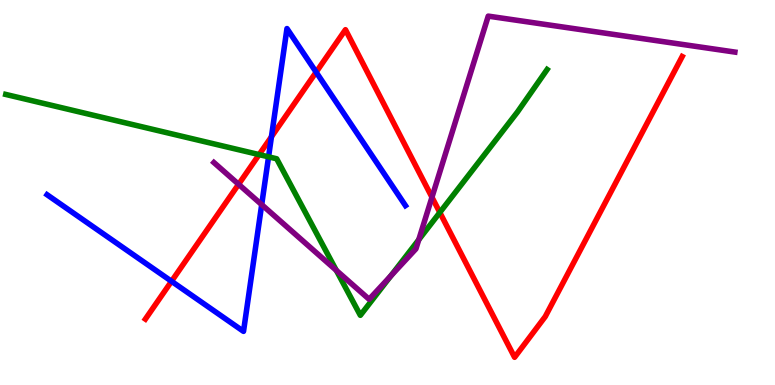[{'lines': ['blue', 'red'], 'intersections': [{'x': 2.21, 'y': 2.69}, {'x': 3.5, 'y': 6.45}, {'x': 4.08, 'y': 8.13}]}, {'lines': ['green', 'red'], 'intersections': [{'x': 3.34, 'y': 5.98}, {'x': 5.68, 'y': 4.48}]}, {'lines': ['purple', 'red'], 'intersections': [{'x': 3.08, 'y': 5.21}, {'x': 5.57, 'y': 4.88}]}, {'lines': ['blue', 'green'], 'intersections': [{'x': 3.47, 'y': 5.93}]}, {'lines': ['blue', 'purple'], 'intersections': [{'x': 3.38, 'y': 4.68}]}, {'lines': ['green', 'purple'], 'intersections': [{'x': 4.34, 'y': 2.98}, {'x': 5.04, 'y': 2.83}, {'x': 5.4, 'y': 3.77}]}]